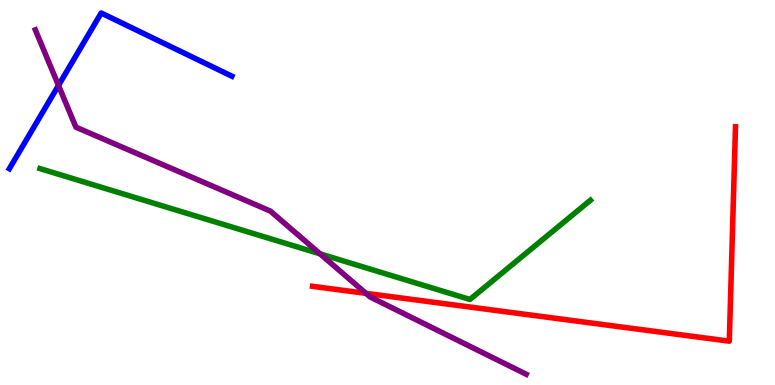[{'lines': ['blue', 'red'], 'intersections': []}, {'lines': ['green', 'red'], 'intersections': []}, {'lines': ['purple', 'red'], 'intersections': [{'x': 4.72, 'y': 2.38}]}, {'lines': ['blue', 'green'], 'intersections': []}, {'lines': ['blue', 'purple'], 'intersections': [{'x': 0.755, 'y': 7.78}]}, {'lines': ['green', 'purple'], 'intersections': [{'x': 4.13, 'y': 3.41}]}]